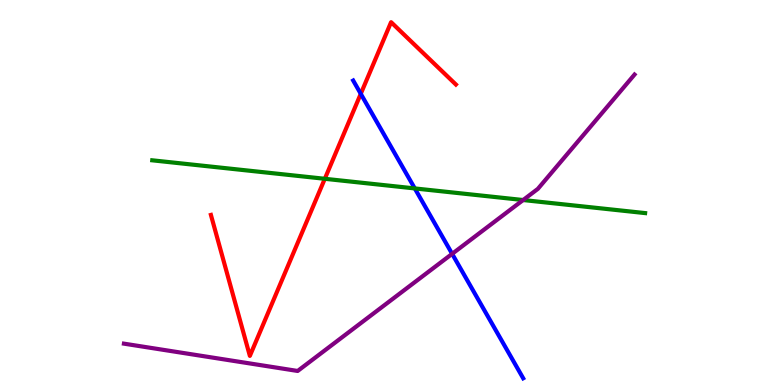[{'lines': ['blue', 'red'], 'intersections': [{'x': 4.66, 'y': 7.56}]}, {'lines': ['green', 'red'], 'intersections': [{'x': 4.19, 'y': 5.36}]}, {'lines': ['purple', 'red'], 'intersections': []}, {'lines': ['blue', 'green'], 'intersections': [{'x': 5.35, 'y': 5.11}]}, {'lines': ['blue', 'purple'], 'intersections': [{'x': 5.83, 'y': 3.41}]}, {'lines': ['green', 'purple'], 'intersections': [{'x': 6.75, 'y': 4.8}]}]